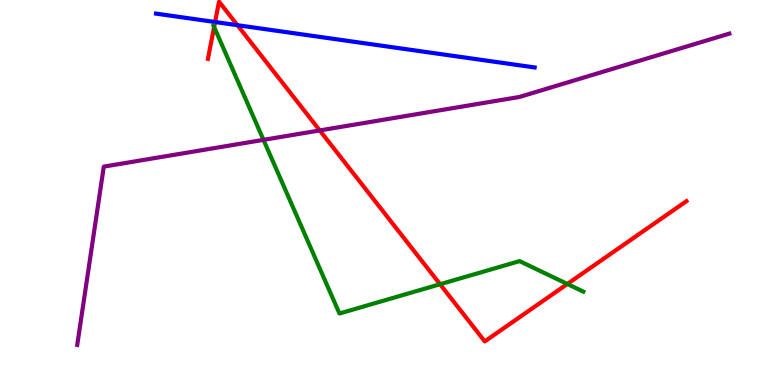[{'lines': ['blue', 'red'], 'intersections': [{'x': 2.78, 'y': 9.43}, {'x': 3.06, 'y': 9.35}]}, {'lines': ['green', 'red'], 'intersections': [{'x': 2.76, 'y': 9.3}, {'x': 5.68, 'y': 2.62}, {'x': 7.32, 'y': 2.62}]}, {'lines': ['purple', 'red'], 'intersections': [{'x': 4.13, 'y': 6.61}]}, {'lines': ['blue', 'green'], 'intersections': []}, {'lines': ['blue', 'purple'], 'intersections': []}, {'lines': ['green', 'purple'], 'intersections': [{'x': 3.4, 'y': 6.37}]}]